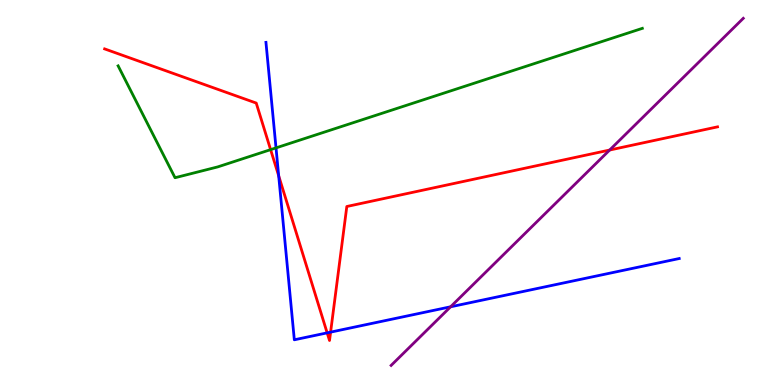[{'lines': ['blue', 'red'], 'intersections': [{'x': 3.6, 'y': 5.43}, {'x': 4.22, 'y': 1.35}, {'x': 4.27, 'y': 1.37}]}, {'lines': ['green', 'red'], 'intersections': [{'x': 3.49, 'y': 6.11}]}, {'lines': ['purple', 'red'], 'intersections': [{'x': 7.87, 'y': 6.1}]}, {'lines': ['blue', 'green'], 'intersections': [{'x': 3.56, 'y': 6.16}]}, {'lines': ['blue', 'purple'], 'intersections': [{'x': 5.81, 'y': 2.03}]}, {'lines': ['green', 'purple'], 'intersections': []}]